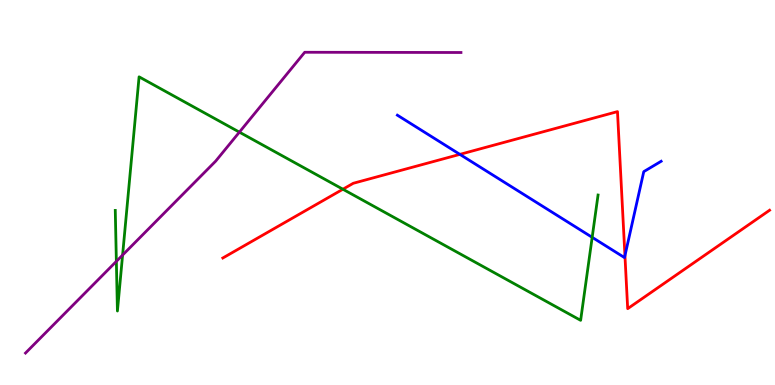[{'lines': ['blue', 'red'], 'intersections': [{'x': 5.93, 'y': 5.99}, {'x': 8.06, 'y': 3.36}]}, {'lines': ['green', 'red'], 'intersections': [{'x': 4.42, 'y': 5.09}]}, {'lines': ['purple', 'red'], 'intersections': []}, {'lines': ['blue', 'green'], 'intersections': [{'x': 7.64, 'y': 3.84}]}, {'lines': ['blue', 'purple'], 'intersections': []}, {'lines': ['green', 'purple'], 'intersections': [{'x': 1.5, 'y': 3.21}, {'x': 1.58, 'y': 3.37}, {'x': 3.09, 'y': 6.57}]}]